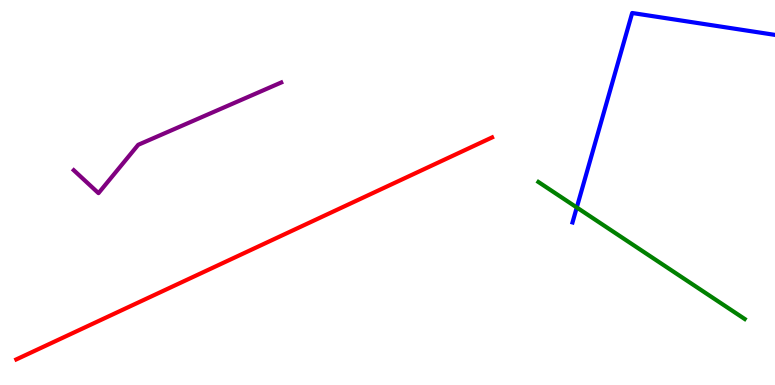[{'lines': ['blue', 'red'], 'intersections': []}, {'lines': ['green', 'red'], 'intersections': []}, {'lines': ['purple', 'red'], 'intersections': []}, {'lines': ['blue', 'green'], 'intersections': [{'x': 7.44, 'y': 4.61}]}, {'lines': ['blue', 'purple'], 'intersections': []}, {'lines': ['green', 'purple'], 'intersections': []}]